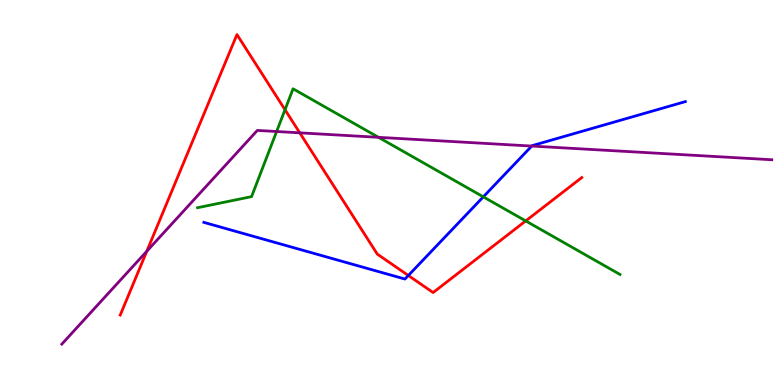[{'lines': ['blue', 'red'], 'intersections': [{'x': 5.27, 'y': 2.84}]}, {'lines': ['green', 'red'], 'intersections': [{'x': 3.68, 'y': 7.15}, {'x': 6.78, 'y': 4.26}]}, {'lines': ['purple', 'red'], 'intersections': [{'x': 1.89, 'y': 3.47}, {'x': 3.87, 'y': 6.55}]}, {'lines': ['blue', 'green'], 'intersections': [{'x': 6.24, 'y': 4.89}]}, {'lines': ['blue', 'purple'], 'intersections': [{'x': 6.86, 'y': 6.21}]}, {'lines': ['green', 'purple'], 'intersections': [{'x': 3.57, 'y': 6.58}, {'x': 4.88, 'y': 6.43}]}]